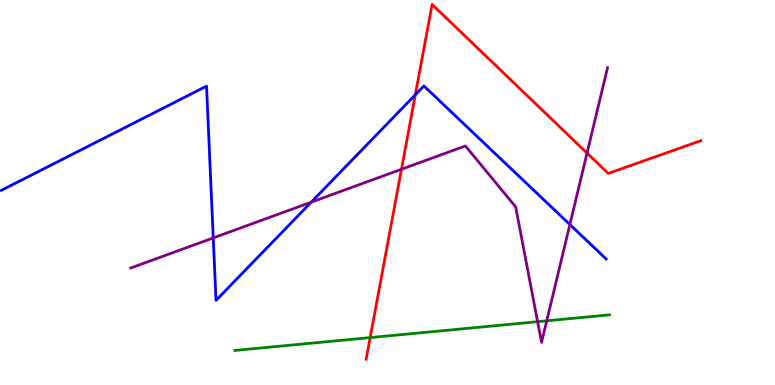[{'lines': ['blue', 'red'], 'intersections': [{'x': 5.36, 'y': 7.54}]}, {'lines': ['green', 'red'], 'intersections': [{'x': 4.78, 'y': 1.23}]}, {'lines': ['purple', 'red'], 'intersections': [{'x': 5.18, 'y': 5.6}, {'x': 7.57, 'y': 6.02}]}, {'lines': ['blue', 'green'], 'intersections': []}, {'lines': ['blue', 'purple'], 'intersections': [{'x': 2.75, 'y': 3.82}, {'x': 4.02, 'y': 4.75}, {'x': 7.35, 'y': 4.17}]}, {'lines': ['green', 'purple'], 'intersections': [{'x': 6.94, 'y': 1.64}, {'x': 7.05, 'y': 1.67}]}]